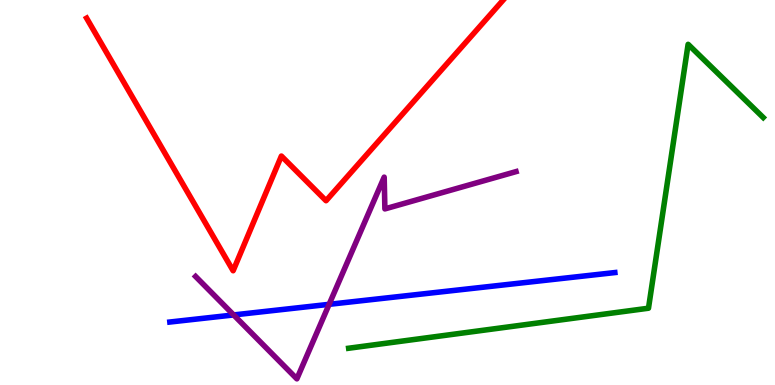[{'lines': ['blue', 'red'], 'intersections': []}, {'lines': ['green', 'red'], 'intersections': []}, {'lines': ['purple', 'red'], 'intersections': []}, {'lines': ['blue', 'green'], 'intersections': []}, {'lines': ['blue', 'purple'], 'intersections': [{'x': 3.01, 'y': 1.82}, {'x': 4.25, 'y': 2.1}]}, {'lines': ['green', 'purple'], 'intersections': []}]